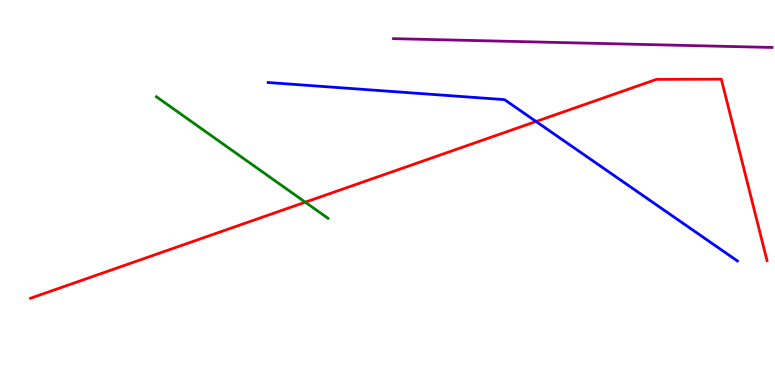[{'lines': ['blue', 'red'], 'intersections': [{'x': 6.92, 'y': 6.84}]}, {'lines': ['green', 'red'], 'intersections': [{'x': 3.94, 'y': 4.75}]}, {'lines': ['purple', 'red'], 'intersections': []}, {'lines': ['blue', 'green'], 'intersections': []}, {'lines': ['blue', 'purple'], 'intersections': []}, {'lines': ['green', 'purple'], 'intersections': []}]